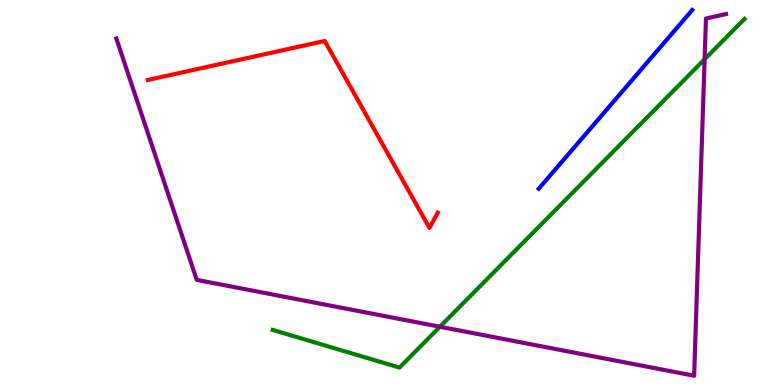[{'lines': ['blue', 'red'], 'intersections': []}, {'lines': ['green', 'red'], 'intersections': []}, {'lines': ['purple', 'red'], 'intersections': []}, {'lines': ['blue', 'green'], 'intersections': []}, {'lines': ['blue', 'purple'], 'intersections': []}, {'lines': ['green', 'purple'], 'intersections': [{'x': 5.68, 'y': 1.51}, {'x': 9.09, 'y': 8.46}]}]